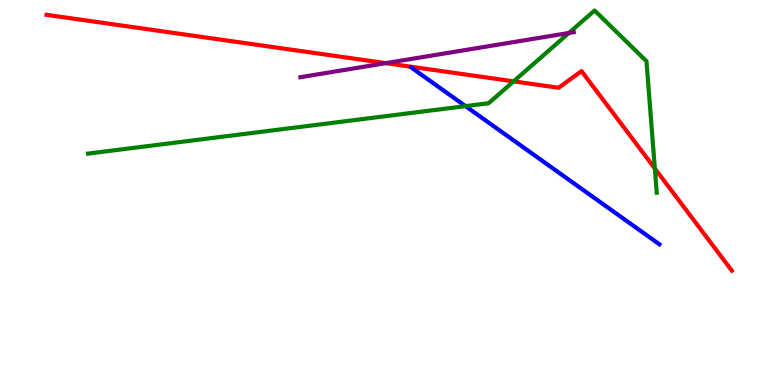[{'lines': ['blue', 'red'], 'intersections': []}, {'lines': ['green', 'red'], 'intersections': [{'x': 6.63, 'y': 7.89}, {'x': 8.45, 'y': 5.62}]}, {'lines': ['purple', 'red'], 'intersections': [{'x': 4.98, 'y': 8.36}]}, {'lines': ['blue', 'green'], 'intersections': [{'x': 6.01, 'y': 7.24}]}, {'lines': ['blue', 'purple'], 'intersections': []}, {'lines': ['green', 'purple'], 'intersections': [{'x': 7.34, 'y': 9.14}]}]